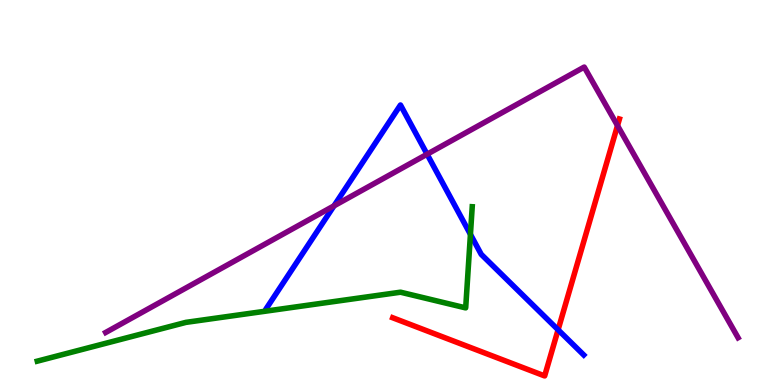[{'lines': ['blue', 'red'], 'intersections': [{'x': 7.2, 'y': 1.43}]}, {'lines': ['green', 'red'], 'intersections': []}, {'lines': ['purple', 'red'], 'intersections': [{'x': 7.97, 'y': 6.74}]}, {'lines': ['blue', 'green'], 'intersections': [{'x': 6.07, 'y': 3.91}]}, {'lines': ['blue', 'purple'], 'intersections': [{'x': 4.31, 'y': 4.65}, {'x': 5.51, 'y': 5.99}]}, {'lines': ['green', 'purple'], 'intersections': []}]